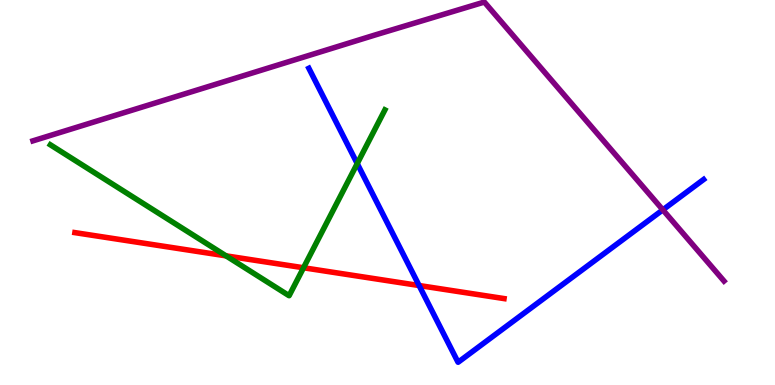[{'lines': ['blue', 'red'], 'intersections': [{'x': 5.41, 'y': 2.58}]}, {'lines': ['green', 'red'], 'intersections': [{'x': 2.92, 'y': 3.35}, {'x': 3.92, 'y': 3.05}]}, {'lines': ['purple', 'red'], 'intersections': []}, {'lines': ['blue', 'green'], 'intersections': [{'x': 4.61, 'y': 5.75}]}, {'lines': ['blue', 'purple'], 'intersections': [{'x': 8.55, 'y': 4.55}]}, {'lines': ['green', 'purple'], 'intersections': []}]